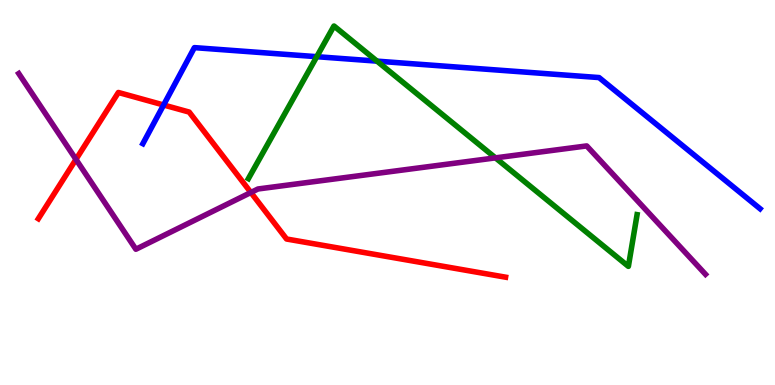[{'lines': ['blue', 'red'], 'intersections': [{'x': 2.11, 'y': 7.27}]}, {'lines': ['green', 'red'], 'intersections': []}, {'lines': ['purple', 'red'], 'intersections': [{'x': 0.98, 'y': 5.86}, {'x': 3.24, 'y': 5.0}]}, {'lines': ['blue', 'green'], 'intersections': [{'x': 4.09, 'y': 8.53}, {'x': 4.86, 'y': 8.41}]}, {'lines': ['blue', 'purple'], 'intersections': []}, {'lines': ['green', 'purple'], 'intersections': [{'x': 6.39, 'y': 5.9}]}]